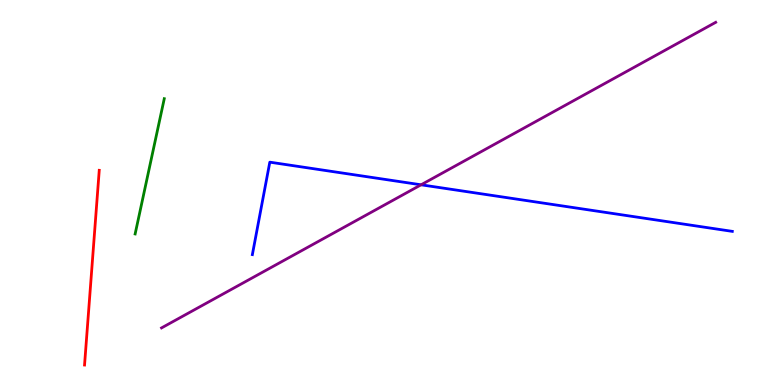[{'lines': ['blue', 'red'], 'intersections': []}, {'lines': ['green', 'red'], 'intersections': []}, {'lines': ['purple', 'red'], 'intersections': []}, {'lines': ['blue', 'green'], 'intersections': []}, {'lines': ['blue', 'purple'], 'intersections': [{'x': 5.43, 'y': 5.2}]}, {'lines': ['green', 'purple'], 'intersections': []}]